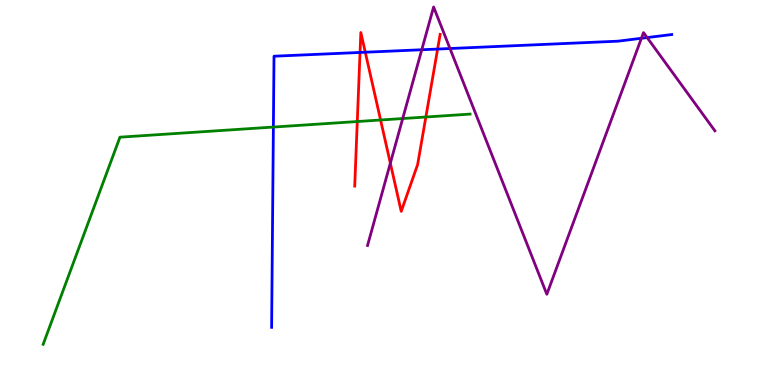[{'lines': ['blue', 'red'], 'intersections': [{'x': 4.65, 'y': 8.64}, {'x': 4.71, 'y': 8.64}, {'x': 5.65, 'y': 8.73}]}, {'lines': ['green', 'red'], 'intersections': [{'x': 4.61, 'y': 6.84}, {'x': 4.91, 'y': 6.88}, {'x': 5.5, 'y': 6.96}]}, {'lines': ['purple', 'red'], 'intersections': [{'x': 5.04, 'y': 5.76}]}, {'lines': ['blue', 'green'], 'intersections': [{'x': 3.53, 'y': 6.7}]}, {'lines': ['blue', 'purple'], 'intersections': [{'x': 5.44, 'y': 8.71}, {'x': 5.81, 'y': 8.74}, {'x': 8.28, 'y': 9.01}, {'x': 8.35, 'y': 9.02}]}, {'lines': ['green', 'purple'], 'intersections': [{'x': 5.2, 'y': 6.92}]}]